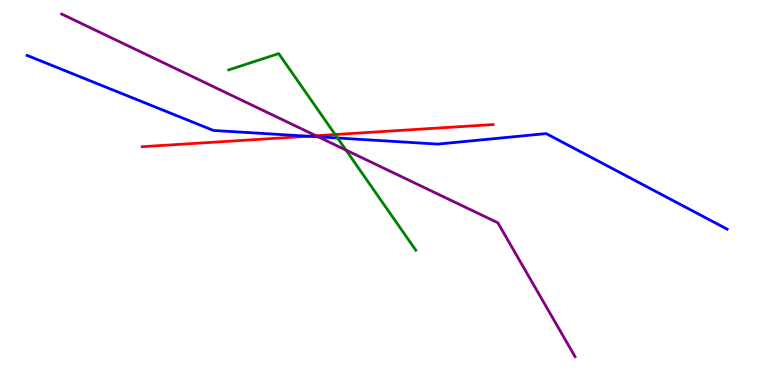[{'lines': ['blue', 'red'], 'intersections': [{'x': 3.98, 'y': 6.46}]}, {'lines': ['green', 'red'], 'intersections': [{'x': 4.32, 'y': 6.51}]}, {'lines': ['purple', 'red'], 'intersections': [{'x': 4.08, 'y': 6.47}]}, {'lines': ['blue', 'green'], 'intersections': [{'x': 4.36, 'y': 6.42}]}, {'lines': ['blue', 'purple'], 'intersections': [{'x': 4.11, 'y': 6.45}]}, {'lines': ['green', 'purple'], 'intersections': [{'x': 4.46, 'y': 6.1}]}]